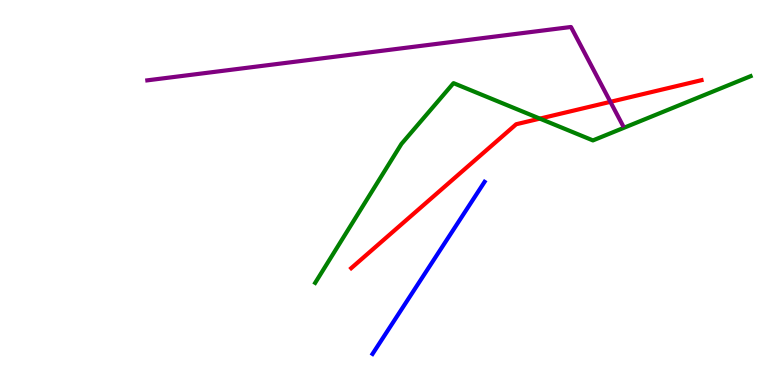[{'lines': ['blue', 'red'], 'intersections': []}, {'lines': ['green', 'red'], 'intersections': [{'x': 6.97, 'y': 6.92}]}, {'lines': ['purple', 'red'], 'intersections': [{'x': 7.88, 'y': 7.35}]}, {'lines': ['blue', 'green'], 'intersections': []}, {'lines': ['blue', 'purple'], 'intersections': []}, {'lines': ['green', 'purple'], 'intersections': []}]